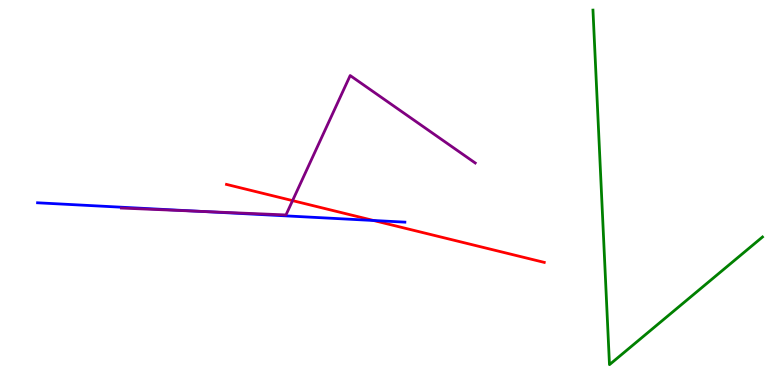[{'lines': ['blue', 'red'], 'intersections': [{'x': 4.82, 'y': 4.27}]}, {'lines': ['green', 'red'], 'intersections': []}, {'lines': ['purple', 'red'], 'intersections': [{'x': 3.77, 'y': 4.79}]}, {'lines': ['blue', 'green'], 'intersections': []}, {'lines': ['blue', 'purple'], 'intersections': [{'x': 2.58, 'y': 4.51}]}, {'lines': ['green', 'purple'], 'intersections': []}]